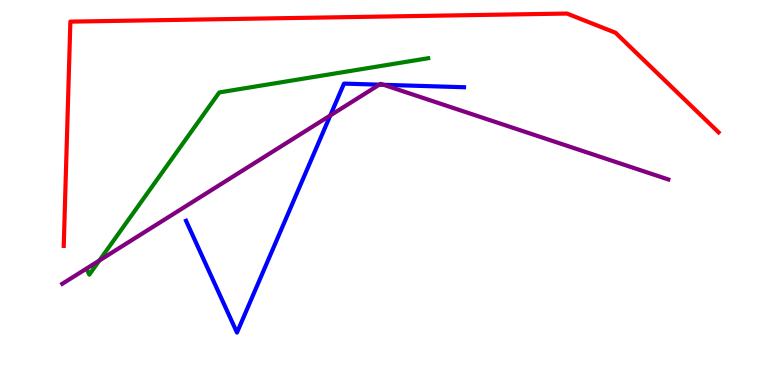[{'lines': ['blue', 'red'], 'intersections': []}, {'lines': ['green', 'red'], 'intersections': []}, {'lines': ['purple', 'red'], 'intersections': []}, {'lines': ['blue', 'green'], 'intersections': []}, {'lines': ['blue', 'purple'], 'intersections': [{'x': 4.26, 'y': 7.0}, {'x': 4.89, 'y': 7.8}, {'x': 4.95, 'y': 7.8}]}, {'lines': ['green', 'purple'], 'intersections': [{'x': 1.28, 'y': 3.23}]}]